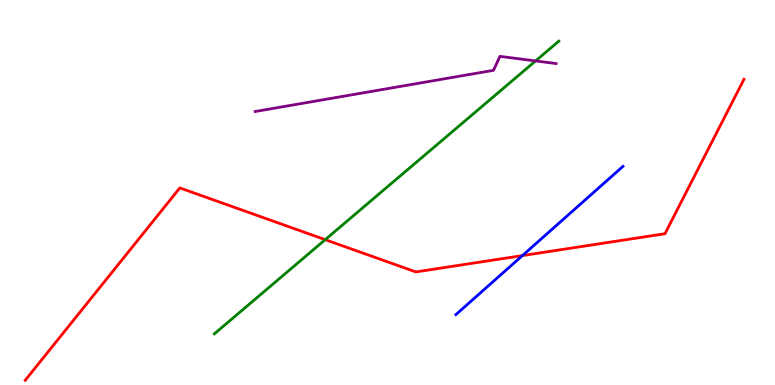[{'lines': ['blue', 'red'], 'intersections': [{'x': 6.74, 'y': 3.36}]}, {'lines': ['green', 'red'], 'intersections': [{'x': 4.2, 'y': 3.77}]}, {'lines': ['purple', 'red'], 'intersections': []}, {'lines': ['blue', 'green'], 'intersections': []}, {'lines': ['blue', 'purple'], 'intersections': []}, {'lines': ['green', 'purple'], 'intersections': [{'x': 6.91, 'y': 8.42}]}]